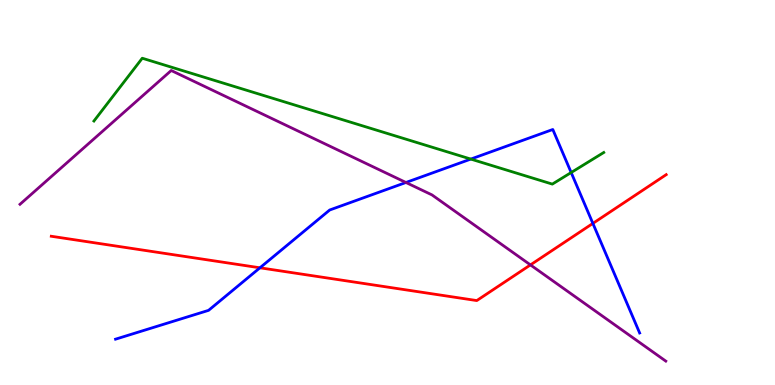[{'lines': ['blue', 'red'], 'intersections': [{'x': 3.35, 'y': 3.04}, {'x': 7.65, 'y': 4.2}]}, {'lines': ['green', 'red'], 'intersections': []}, {'lines': ['purple', 'red'], 'intersections': [{'x': 6.84, 'y': 3.12}]}, {'lines': ['blue', 'green'], 'intersections': [{'x': 6.07, 'y': 5.87}, {'x': 7.37, 'y': 5.52}]}, {'lines': ['blue', 'purple'], 'intersections': [{'x': 5.24, 'y': 5.26}]}, {'lines': ['green', 'purple'], 'intersections': []}]